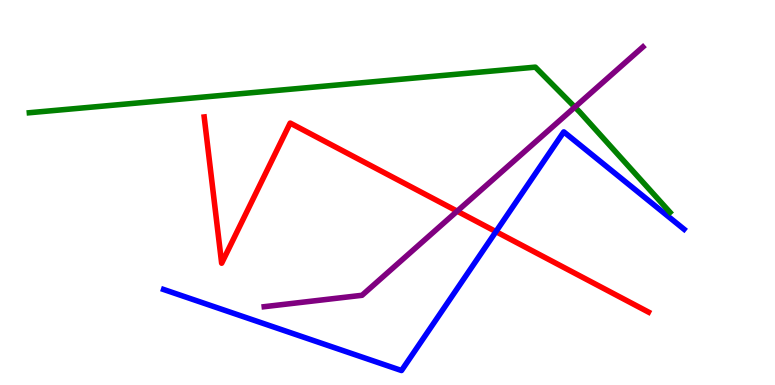[{'lines': ['blue', 'red'], 'intersections': [{'x': 6.4, 'y': 3.98}]}, {'lines': ['green', 'red'], 'intersections': []}, {'lines': ['purple', 'red'], 'intersections': [{'x': 5.9, 'y': 4.52}]}, {'lines': ['blue', 'green'], 'intersections': []}, {'lines': ['blue', 'purple'], 'intersections': []}, {'lines': ['green', 'purple'], 'intersections': [{'x': 7.42, 'y': 7.22}]}]